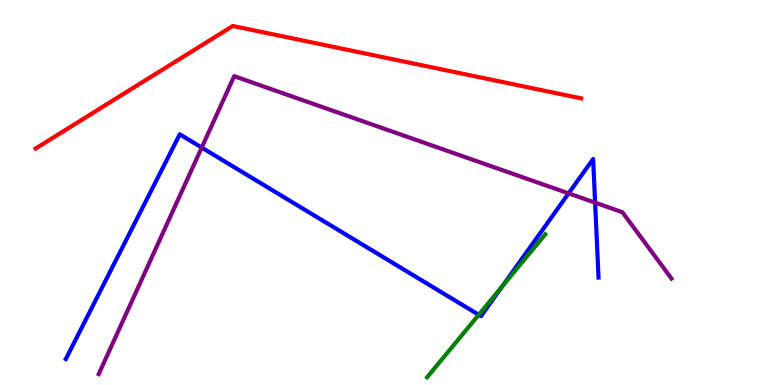[{'lines': ['blue', 'red'], 'intersections': []}, {'lines': ['green', 'red'], 'intersections': []}, {'lines': ['purple', 'red'], 'intersections': []}, {'lines': ['blue', 'green'], 'intersections': [{'x': 6.18, 'y': 1.82}, {'x': 6.48, 'y': 2.56}]}, {'lines': ['blue', 'purple'], 'intersections': [{'x': 2.6, 'y': 6.17}, {'x': 7.34, 'y': 4.98}, {'x': 7.68, 'y': 4.74}]}, {'lines': ['green', 'purple'], 'intersections': []}]